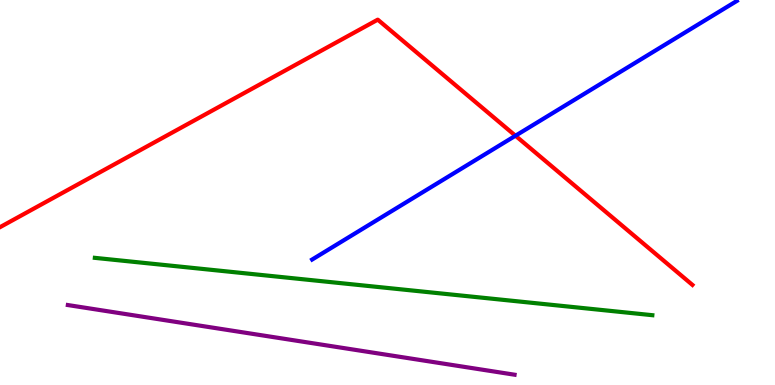[{'lines': ['blue', 'red'], 'intersections': [{'x': 6.65, 'y': 6.47}]}, {'lines': ['green', 'red'], 'intersections': []}, {'lines': ['purple', 'red'], 'intersections': []}, {'lines': ['blue', 'green'], 'intersections': []}, {'lines': ['blue', 'purple'], 'intersections': []}, {'lines': ['green', 'purple'], 'intersections': []}]